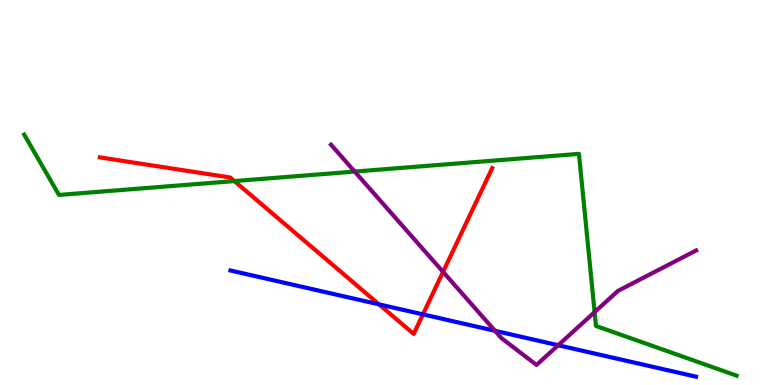[{'lines': ['blue', 'red'], 'intersections': [{'x': 4.89, 'y': 2.09}, {'x': 5.46, 'y': 1.83}]}, {'lines': ['green', 'red'], 'intersections': [{'x': 3.02, 'y': 5.3}]}, {'lines': ['purple', 'red'], 'intersections': [{'x': 5.72, 'y': 2.94}]}, {'lines': ['blue', 'green'], 'intersections': []}, {'lines': ['blue', 'purple'], 'intersections': [{'x': 6.39, 'y': 1.41}, {'x': 7.2, 'y': 1.03}]}, {'lines': ['green', 'purple'], 'intersections': [{'x': 4.58, 'y': 5.54}, {'x': 7.67, 'y': 1.89}]}]